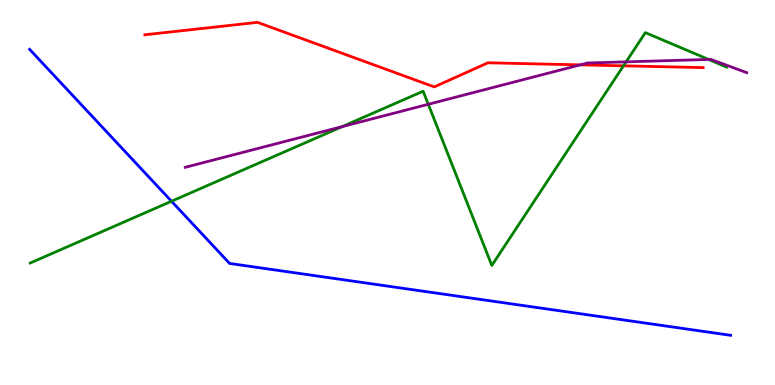[{'lines': ['blue', 'red'], 'intersections': []}, {'lines': ['green', 'red'], 'intersections': [{'x': 8.04, 'y': 8.29}]}, {'lines': ['purple', 'red'], 'intersections': [{'x': 7.49, 'y': 8.32}]}, {'lines': ['blue', 'green'], 'intersections': [{'x': 2.21, 'y': 4.77}]}, {'lines': ['blue', 'purple'], 'intersections': []}, {'lines': ['green', 'purple'], 'intersections': [{'x': 4.42, 'y': 6.71}, {'x': 5.53, 'y': 7.29}, {'x': 8.08, 'y': 8.39}, {'x': 9.14, 'y': 8.46}]}]